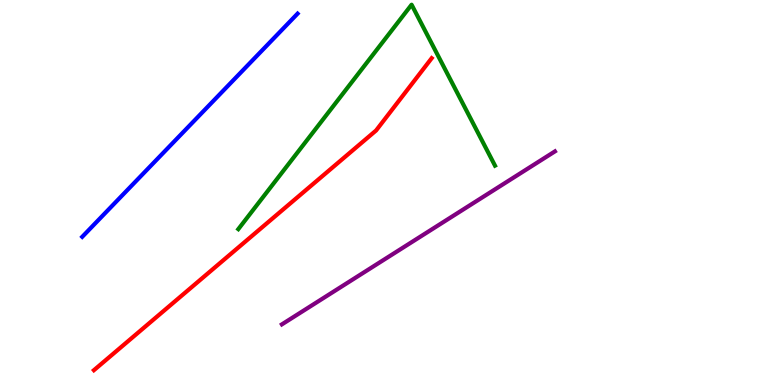[{'lines': ['blue', 'red'], 'intersections': []}, {'lines': ['green', 'red'], 'intersections': []}, {'lines': ['purple', 'red'], 'intersections': []}, {'lines': ['blue', 'green'], 'intersections': []}, {'lines': ['blue', 'purple'], 'intersections': []}, {'lines': ['green', 'purple'], 'intersections': []}]